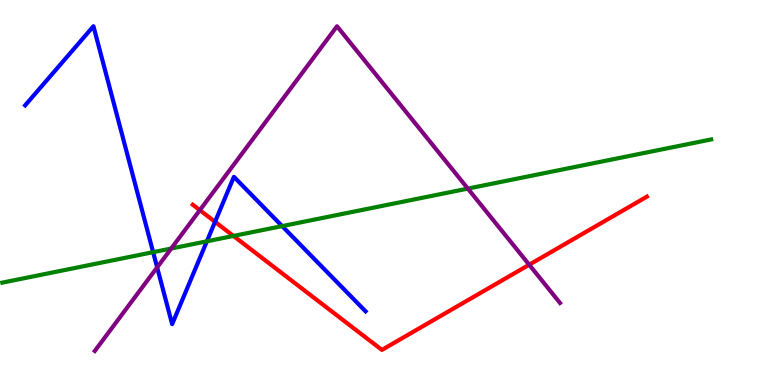[{'lines': ['blue', 'red'], 'intersections': [{'x': 2.77, 'y': 4.24}]}, {'lines': ['green', 'red'], 'intersections': [{'x': 3.01, 'y': 3.87}]}, {'lines': ['purple', 'red'], 'intersections': [{'x': 2.58, 'y': 4.54}, {'x': 6.83, 'y': 3.12}]}, {'lines': ['blue', 'green'], 'intersections': [{'x': 1.98, 'y': 3.45}, {'x': 2.67, 'y': 3.73}, {'x': 3.64, 'y': 4.13}]}, {'lines': ['blue', 'purple'], 'intersections': [{'x': 2.03, 'y': 3.06}]}, {'lines': ['green', 'purple'], 'intersections': [{'x': 2.21, 'y': 3.55}, {'x': 6.04, 'y': 5.1}]}]